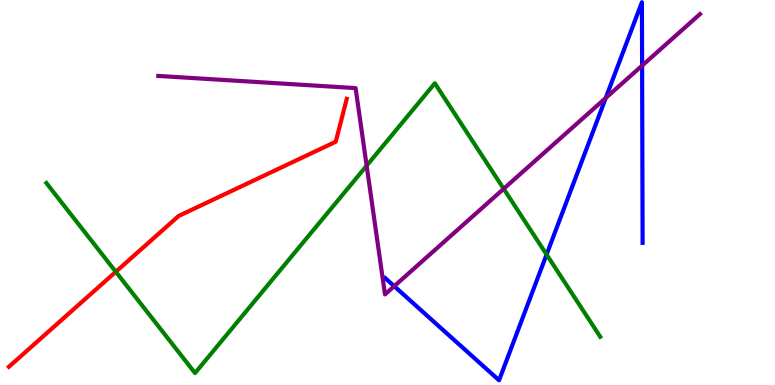[{'lines': ['blue', 'red'], 'intersections': []}, {'lines': ['green', 'red'], 'intersections': [{'x': 1.49, 'y': 2.94}]}, {'lines': ['purple', 'red'], 'intersections': []}, {'lines': ['blue', 'green'], 'intersections': [{'x': 7.05, 'y': 3.39}]}, {'lines': ['blue', 'purple'], 'intersections': [{'x': 5.09, 'y': 2.57}, {'x': 7.82, 'y': 7.46}, {'x': 8.29, 'y': 8.3}]}, {'lines': ['green', 'purple'], 'intersections': [{'x': 4.73, 'y': 5.7}, {'x': 6.5, 'y': 5.1}]}]